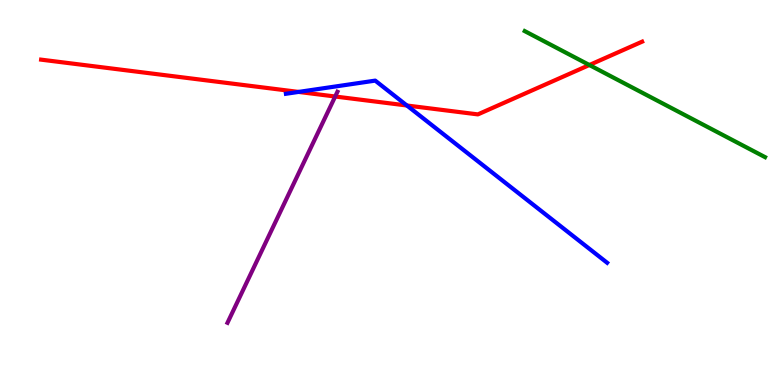[{'lines': ['blue', 'red'], 'intersections': [{'x': 3.85, 'y': 7.61}, {'x': 5.25, 'y': 7.26}]}, {'lines': ['green', 'red'], 'intersections': [{'x': 7.6, 'y': 8.31}]}, {'lines': ['purple', 'red'], 'intersections': [{'x': 4.32, 'y': 7.49}]}, {'lines': ['blue', 'green'], 'intersections': []}, {'lines': ['blue', 'purple'], 'intersections': []}, {'lines': ['green', 'purple'], 'intersections': []}]